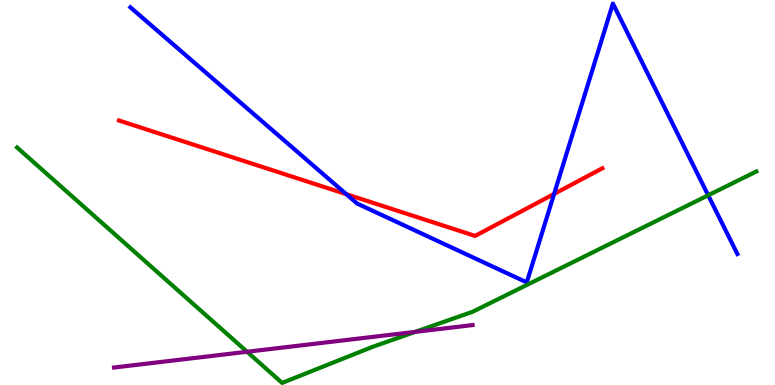[{'lines': ['blue', 'red'], 'intersections': [{'x': 4.47, 'y': 4.96}, {'x': 7.15, 'y': 4.96}]}, {'lines': ['green', 'red'], 'intersections': []}, {'lines': ['purple', 'red'], 'intersections': []}, {'lines': ['blue', 'green'], 'intersections': [{'x': 9.14, 'y': 4.93}]}, {'lines': ['blue', 'purple'], 'intersections': []}, {'lines': ['green', 'purple'], 'intersections': [{'x': 3.19, 'y': 0.863}, {'x': 5.36, 'y': 1.38}]}]